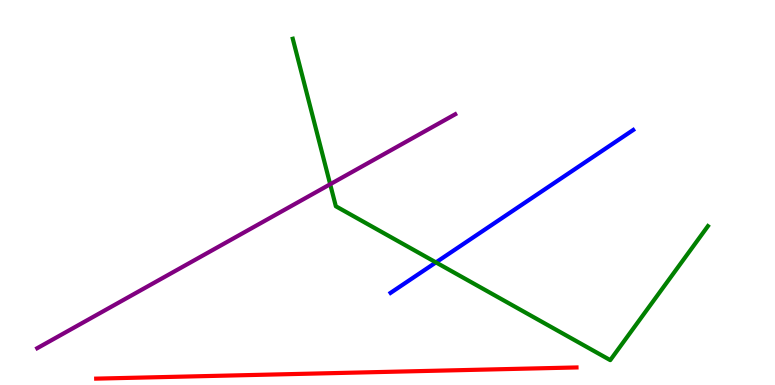[{'lines': ['blue', 'red'], 'intersections': []}, {'lines': ['green', 'red'], 'intersections': []}, {'lines': ['purple', 'red'], 'intersections': []}, {'lines': ['blue', 'green'], 'intersections': [{'x': 5.63, 'y': 3.18}]}, {'lines': ['blue', 'purple'], 'intersections': []}, {'lines': ['green', 'purple'], 'intersections': [{'x': 4.26, 'y': 5.21}]}]